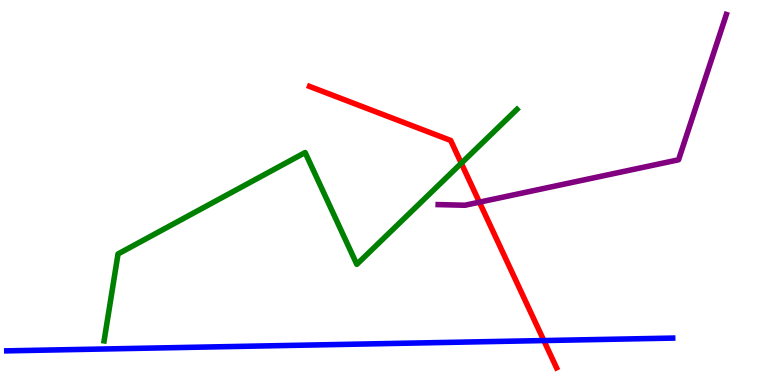[{'lines': ['blue', 'red'], 'intersections': [{'x': 7.02, 'y': 1.15}]}, {'lines': ['green', 'red'], 'intersections': [{'x': 5.95, 'y': 5.76}]}, {'lines': ['purple', 'red'], 'intersections': [{'x': 6.19, 'y': 4.75}]}, {'lines': ['blue', 'green'], 'intersections': []}, {'lines': ['blue', 'purple'], 'intersections': []}, {'lines': ['green', 'purple'], 'intersections': []}]